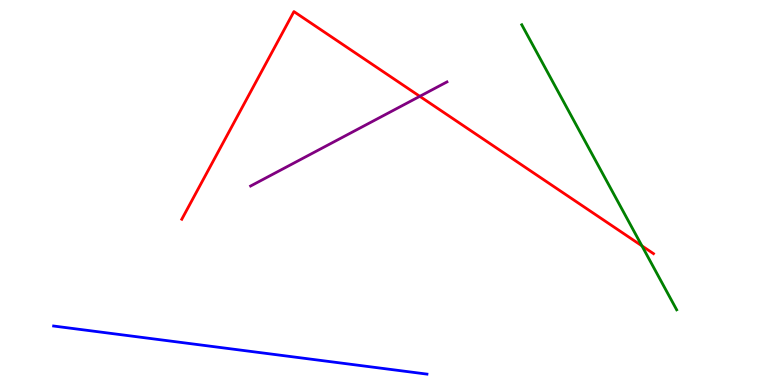[{'lines': ['blue', 'red'], 'intersections': []}, {'lines': ['green', 'red'], 'intersections': [{'x': 8.28, 'y': 3.61}]}, {'lines': ['purple', 'red'], 'intersections': [{'x': 5.42, 'y': 7.5}]}, {'lines': ['blue', 'green'], 'intersections': []}, {'lines': ['blue', 'purple'], 'intersections': []}, {'lines': ['green', 'purple'], 'intersections': []}]